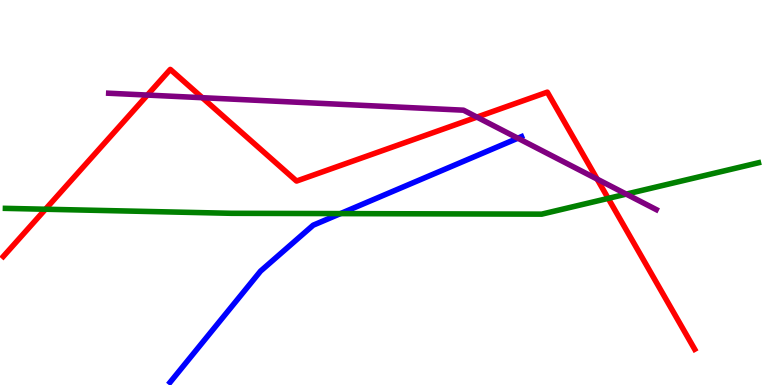[{'lines': ['blue', 'red'], 'intersections': []}, {'lines': ['green', 'red'], 'intersections': [{'x': 0.587, 'y': 4.57}, {'x': 7.85, 'y': 4.85}]}, {'lines': ['purple', 'red'], 'intersections': [{'x': 1.9, 'y': 7.53}, {'x': 2.61, 'y': 7.46}, {'x': 6.15, 'y': 6.96}, {'x': 7.71, 'y': 5.35}]}, {'lines': ['blue', 'green'], 'intersections': [{'x': 4.39, 'y': 4.45}]}, {'lines': ['blue', 'purple'], 'intersections': [{'x': 6.68, 'y': 6.41}]}, {'lines': ['green', 'purple'], 'intersections': [{'x': 8.08, 'y': 4.96}]}]